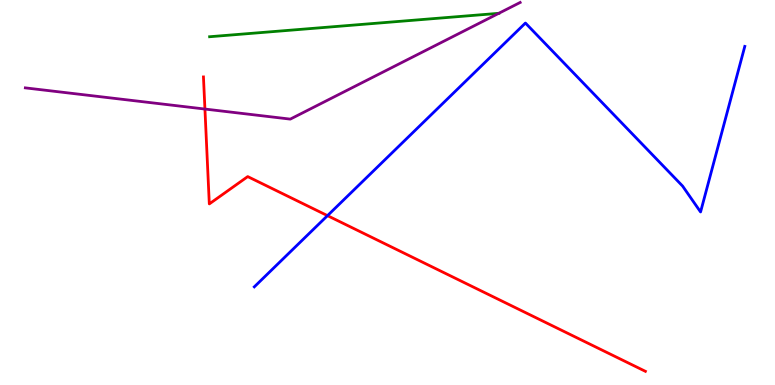[{'lines': ['blue', 'red'], 'intersections': [{'x': 4.23, 'y': 4.4}]}, {'lines': ['green', 'red'], 'intersections': []}, {'lines': ['purple', 'red'], 'intersections': [{'x': 2.64, 'y': 7.17}]}, {'lines': ['blue', 'green'], 'intersections': []}, {'lines': ['blue', 'purple'], 'intersections': []}, {'lines': ['green', 'purple'], 'intersections': [{'x': 6.44, 'y': 9.65}]}]